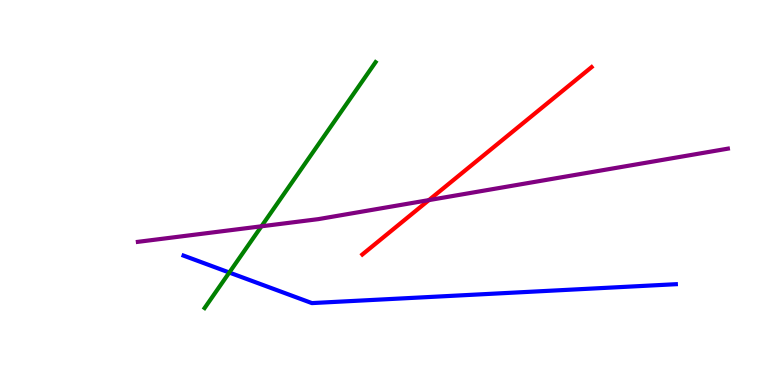[{'lines': ['blue', 'red'], 'intersections': []}, {'lines': ['green', 'red'], 'intersections': []}, {'lines': ['purple', 'red'], 'intersections': [{'x': 5.53, 'y': 4.8}]}, {'lines': ['blue', 'green'], 'intersections': [{'x': 2.96, 'y': 2.92}]}, {'lines': ['blue', 'purple'], 'intersections': []}, {'lines': ['green', 'purple'], 'intersections': [{'x': 3.37, 'y': 4.12}]}]